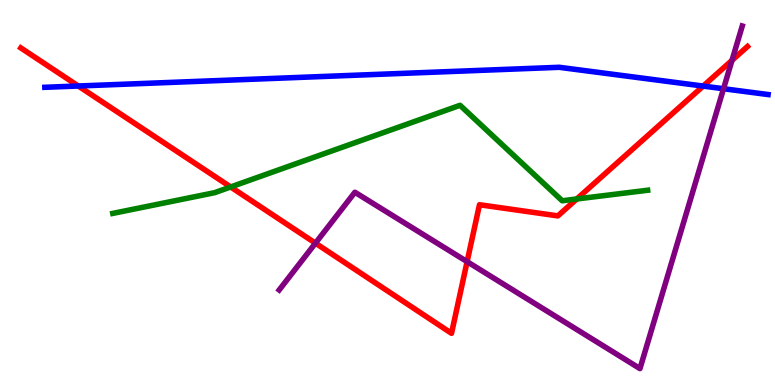[{'lines': ['blue', 'red'], 'intersections': [{'x': 1.01, 'y': 7.77}, {'x': 9.07, 'y': 7.76}]}, {'lines': ['green', 'red'], 'intersections': [{'x': 2.98, 'y': 5.14}, {'x': 7.44, 'y': 4.83}]}, {'lines': ['purple', 'red'], 'intersections': [{'x': 4.07, 'y': 3.68}, {'x': 6.03, 'y': 3.2}, {'x': 9.45, 'y': 8.43}]}, {'lines': ['blue', 'green'], 'intersections': []}, {'lines': ['blue', 'purple'], 'intersections': [{'x': 9.34, 'y': 7.7}]}, {'lines': ['green', 'purple'], 'intersections': []}]